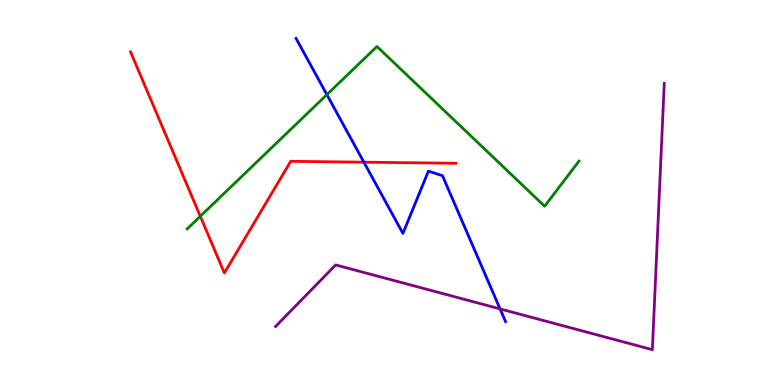[{'lines': ['blue', 'red'], 'intersections': [{'x': 4.7, 'y': 5.79}]}, {'lines': ['green', 'red'], 'intersections': [{'x': 2.58, 'y': 4.38}]}, {'lines': ['purple', 'red'], 'intersections': []}, {'lines': ['blue', 'green'], 'intersections': [{'x': 4.22, 'y': 7.54}]}, {'lines': ['blue', 'purple'], 'intersections': [{'x': 6.45, 'y': 1.98}]}, {'lines': ['green', 'purple'], 'intersections': []}]